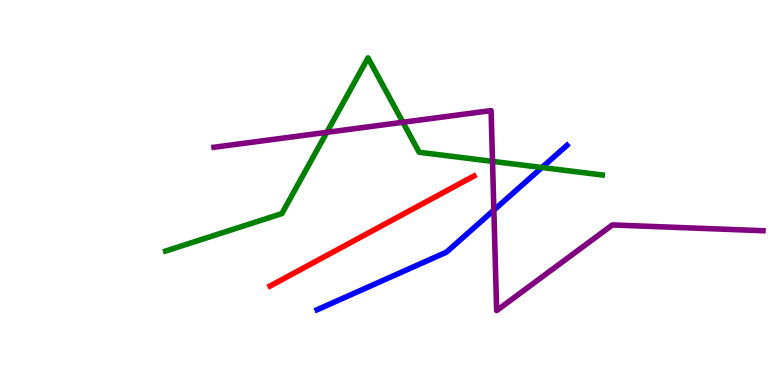[{'lines': ['blue', 'red'], 'intersections': []}, {'lines': ['green', 'red'], 'intersections': []}, {'lines': ['purple', 'red'], 'intersections': []}, {'lines': ['blue', 'green'], 'intersections': [{'x': 6.99, 'y': 5.65}]}, {'lines': ['blue', 'purple'], 'intersections': [{'x': 6.37, 'y': 4.54}]}, {'lines': ['green', 'purple'], 'intersections': [{'x': 4.22, 'y': 6.56}, {'x': 5.2, 'y': 6.82}, {'x': 6.35, 'y': 5.81}]}]